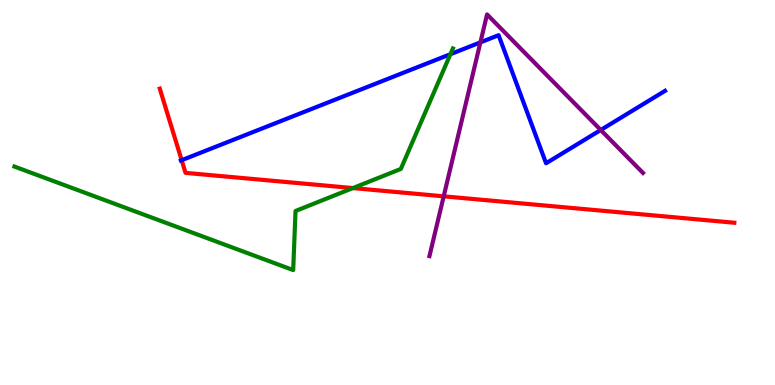[{'lines': ['blue', 'red'], 'intersections': [{'x': 2.34, 'y': 5.84}]}, {'lines': ['green', 'red'], 'intersections': [{'x': 4.55, 'y': 5.11}]}, {'lines': ['purple', 'red'], 'intersections': [{'x': 5.73, 'y': 4.9}]}, {'lines': ['blue', 'green'], 'intersections': [{'x': 5.81, 'y': 8.59}]}, {'lines': ['blue', 'purple'], 'intersections': [{'x': 6.2, 'y': 8.9}, {'x': 7.75, 'y': 6.62}]}, {'lines': ['green', 'purple'], 'intersections': []}]